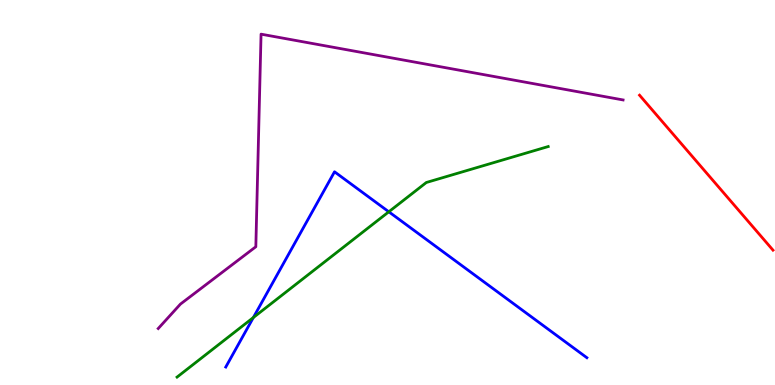[{'lines': ['blue', 'red'], 'intersections': []}, {'lines': ['green', 'red'], 'intersections': []}, {'lines': ['purple', 'red'], 'intersections': []}, {'lines': ['blue', 'green'], 'intersections': [{'x': 3.27, 'y': 1.75}, {'x': 5.02, 'y': 4.5}]}, {'lines': ['blue', 'purple'], 'intersections': []}, {'lines': ['green', 'purple'], 'intersections': []}]